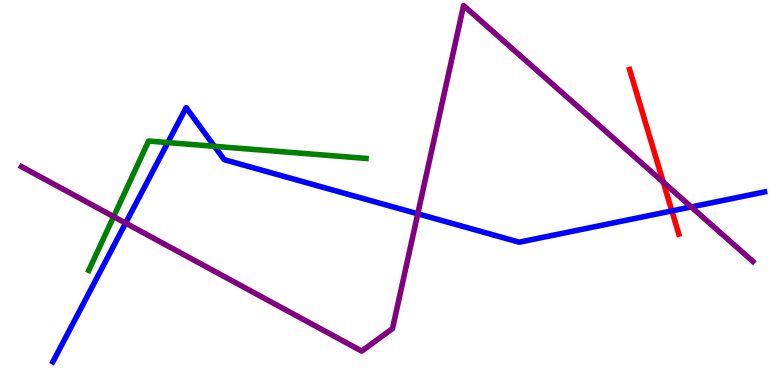[{'lines': ['blue', 'red'], 'intersections': [{'x': 8.67, 'y': 4.52}]}, {'lines': ['green', 'red'], 'intersections': []}, {'lines': ['purple', 'red'], 'intersections': [{'x': 8.56, 'y': 5.27}]}, {'lines': ['blue', 'green'], 'intersections': [{'x': 2.17, 'y': 6.3}, {'x': 2.77, 'y': 6.2}]}, {'lines': ['blue', 'purple'], 'intersections': [{'x': 1.62, 'y': 4.21}, {'x': 5.39, 'y': 4.45}, {'x': 8.92, 'y': 4.62}]}, {'lines': ['green', 'purple'], 'intersections': [{'x': 1.47, 'y': 4.37}]}]